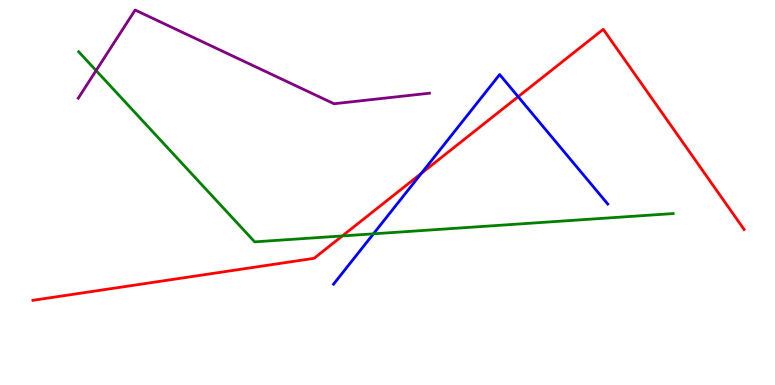[{'lines': ['blue', 'red'], 'intersections': [{'x': 5.44, 'y': 5.5}, {'x': 6.69, 'y': 7.49}]}, {'lines': ['green', 'red'], 'intersections': [{'x': 4.42, 'y': 3.87}]}, {'lines': ['purple', 'red'], 'intersections': []}, {'lines': ['blue', 'green'], 'intersections': [{'x': 4.82, 'y': 3.93}]}, {'lines': ['blue', 'purple'], 'intersections': []}, {'lines': ['green', 'purple'], 'intersections': [{'x': 1.24, 'y': 8.17}]}]